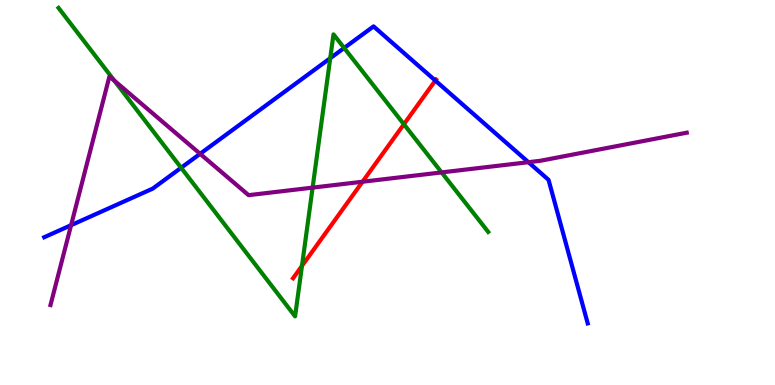[{'lines': ['blue', 'red'], 'intersections': [{'x': 5.62, 'y': 7.91}]}, {'lines': ['green', 'red'], 'intersections': [{'x': 3.9, 'y': 3.09}, {'x': 5.21, 'y': 6.77}]}, {'lines': ['purple', 'red'], 'intersections': [{'x': 4.68, 'y': 5.28}]}, {'lines': ['blue', 'green'], 'intersections': [{'x': 2.34, 'y': 5.64}, {'x': 4.26, 'y': 8.49}, {'x': 4.44, 'y': 8.75}]}, {'lines': ['blue', 'purple'], 'intersections': [{'x': 0.917, 'y': 4.15}, {'x': 2.58, 'y': 6.0}, {'x': 6.82, 'y': 5.79}]}, {'lines': ['green', 'purple'], 'intersections': [{'x': 1.47, 'y': 7.91}, {'x': 4.03, 'y': 5.13}, {'x': 5.7, 'y': 5.52}]}]